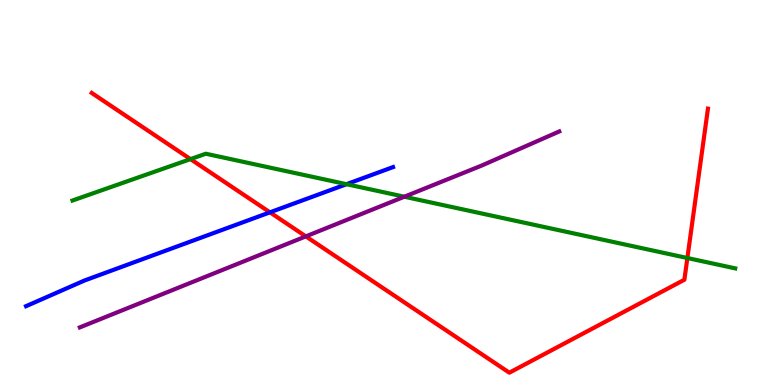[{'lines': ['blue', 'red'], 'intersections': [{'x': 3.48, 'y': 4.48}]}, {'lines': ['green', 'red'], 'intersections': [{'x': 2.46, 'y': 5.87}, {'x': 8.87, 'y': 3.3}]}, {'lines': ['purple', 'red'], 'intersections': [{'x': 3.95, 'y': 3.86}]}, {'lines': ['blue', 'green'], 'intersections': [{'x': 4.47, 'y': 5.22}]}, {'lines': ['blue', 'purple'], 'intersections': []}, {'lines': ['green', 'purple'], 'intersections': [{'x': 5.22, 'y': 4.89}]}]